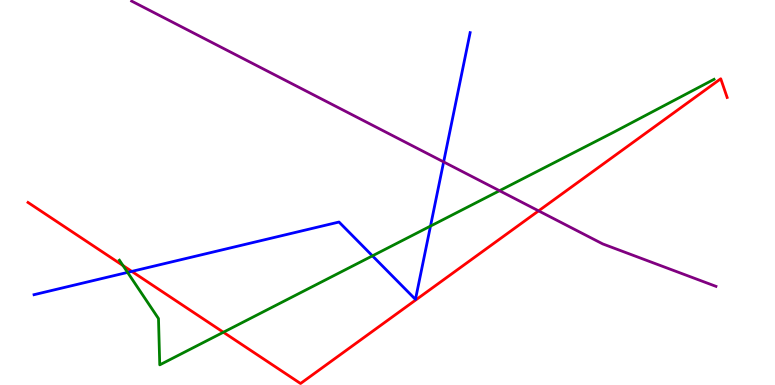[{'lines': ['blue', 'red'], 'intersections': [{'x': 1.7, 'y': 2.95}]}, {'lines': ['green', 'red'], 'intersections': [{'x': 1.59, 'y': 3.1}, {'x': 2.88, 'y': 1.37}]}, {'lines': ['purple', 'red'], 'intersections': [{'x': 6.95, 'y': 4.52}]}, {'lines': ['blue', 'green'], 'intersections': [{'x': 1.65, 'y': 2.92}, {'x': 4.81, 'y': 3.35}, {'x': 5.55, 'y': 4.13}]}, {'lines': ['blue', 'purple'], 'intersections': [{'x': 5.72, 'y': 5.79}]}, {'lines': ['green', 'purple'], 'intersections': [{'x': 6.45, 'y': 5.05}]}]